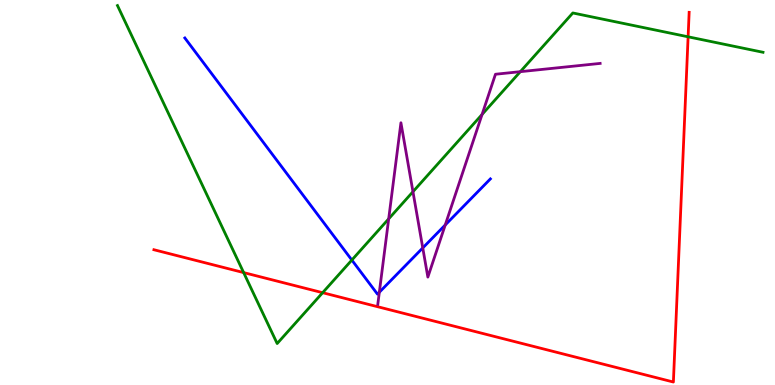[{'lines': ['blue', 'red'], 'intersections': []}, {'lines': ['green', 'red'], 'intersections': [{'x': 3.14, 'y': 2.92}, {'x': 4.16, 'y': 2.4}, {'x': 8.88, 'y': 9.04}]}, {'lines': ['purple', 'red'], 'intersections': []}, {'lines': ['blue', 'green'], 'intersections': [{'x': 4.54, 'y': 3.25}]}, {'lines': ['blue', 'purple'], 'intersections': [{'x': 4.89, 'y': 2.41}, {'x': 5.46, 'y': 3.56}, {'x': 5.74, 'y': 4.16}]}, {'lines': ['green', 'purple'], 'intersections': [{'x': 5.02, 'y': 4.32}, {'x': 5.33, 'y': 5.02}, {'x': 6.22, 'y': 7.03}, {'x': 6.71, 'y': 8.14}]}]